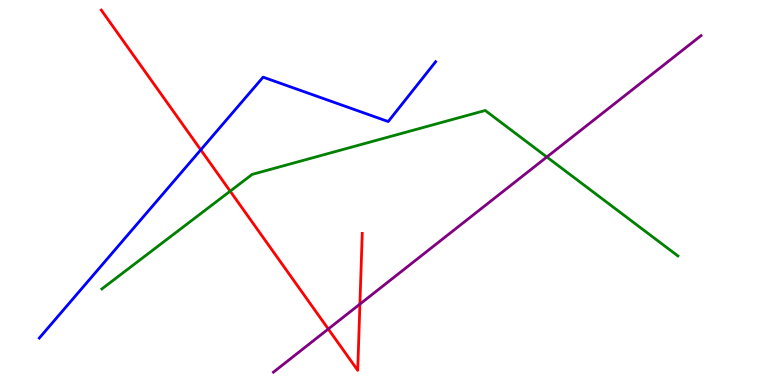[{'lines': ['blue', 'red'], 'intersections': [{'x': 2.59, 'y': 6.11}]}, {'lines': ['green', 'red'], 'intersections': [{'x': 2.97, 'y': 5.03}]}, {'lines': ['purple', 'red'], 'intersections': [{'x': 4.24, 'y': 1.45}, {'x': 4.64, 'y': 2.1}]}, {'lines': ['blue', 'green'], 'intersections': []}, {'lines': ['blue', 'purple'], 'intersections': []}, {'lines': ['green', 'purple'], 'intersections': [{'x': 7.06, 'y': 5.92}]}]